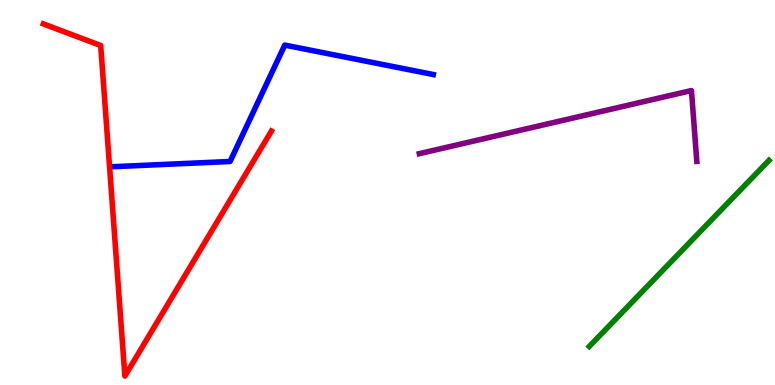[{'lines': ['blue', 'red'], 'intersections': []}, {'lines': ['green', 'red'], 'intersections': []}, {'lines': ['purple', 'red'], 'intersections': []}, {'lines': ['blue', 'green'], 'intersections': []}, {'lines': ['blue', 'purple'], 'intersections': []}, {'lines': ['green', 'purple'], 'intersections': []}]